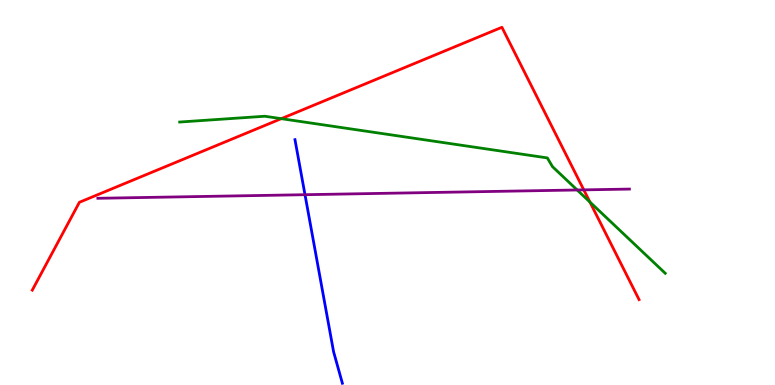[{'lines': ['blue', 'red'], 'intersections': []}, {'lines': ['green', 'red'], 'intersections': [{'x': 3.63, 'y': 6.92}, {'x': 7.61, 'y': 4.75}]}, {'lines': ['purple', 'red'], 'intersections': [{'x': 7.53, 'y': 5.07}]}, {'lines': ['blue', 'green'], 'intersections': []}, {'lines': ['blue', 'purple'], 'intersections': [{'x': 3.94, 'y': 4.94}]}, {'lines': ['green', 'purple'], 'intersections': [{'x': 7.45, 'y': 5.07}]}]